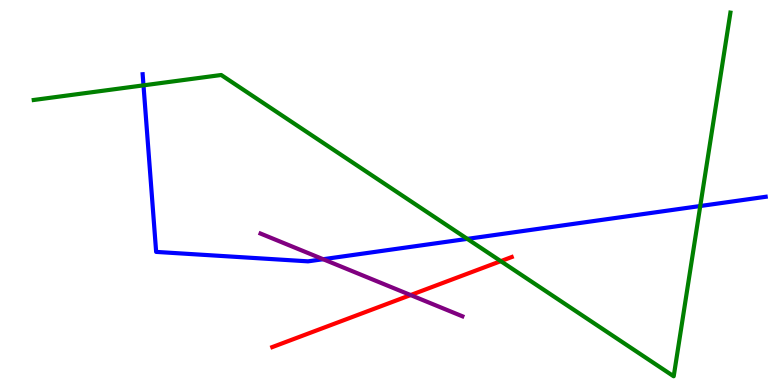[{'lines': ['blue', 'red'], 'intersections': []}, {'lines': ['green', 'red'], 'intersections': [{'x': 6.46, 'y': 3.22}]}, {'lines': ['purple', 'red'], 'intersections': [{'x': 5.3, 'y': 2.34}]}, {'lines': ['blue', 'green'], 'intersections': [{'x': 1.85, 'y': 7.78}, {'x': 6.03, 'y': 3.8}, {'x': 9.04, 'y': 4.65}]}, {'lines': ['blue', 'purple'], 'intersections': [{'x': 4.17, 'y': 3.27}]}, {'lines': ['green', 'purple'], 'intersections': []}]